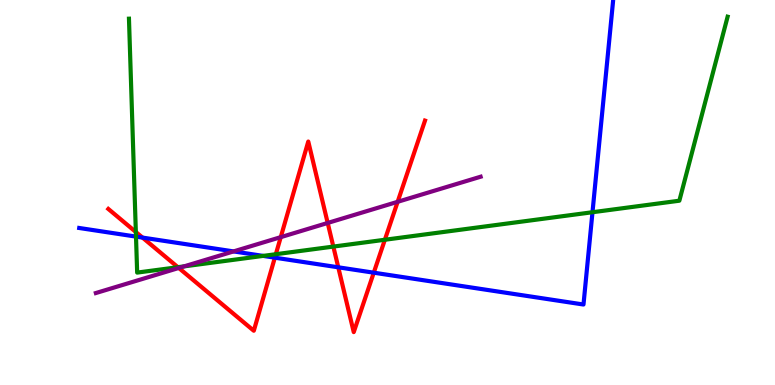[{'lines': ['blue', 'red'], 'intersections': [{'x': 1.84, 'y': 3.83}, {'x': 3.55, 'y': 3.31}, {'x': 4.36, 'y': 3.06}, {'x': 4.82, 'y': 2.92}]}, {'lines': ['green', 'red'], 'intersections': [{'x': 1.75, 'y': 3.97}, {'x': 2.3, 'y': 3.06}, {'x': 3.56, 'y': 3.4}, {'x': 4.3, 'y': 3.6}, {'x': 4.97, 'y': 3.77}]}, {'lines': ['purple', 'red'], 'intersections': [{'x': 2.31, 'y': 3.04}, {'x': 3.62, 'y': 3.84}, {'x': 4.23, 'y': 4.21}, {'x': 5.13, 'y': 4.76}]}, {'lines': ['blue', 'green'], 'intersections': [{'x': 1.75, 'y': 3.85}, {'x': 3.4, 'y': 3.35}, {'x': 7.65, 'y': 4.49}]}, {'lines': ['blue', 'purple'], 'intersections': [{'x': 3.01, 'y': 3.47}]}, {'lines': ['green', 'purple'], 'intersections': [{'x': 2.37, 'y': 3.08}]}]